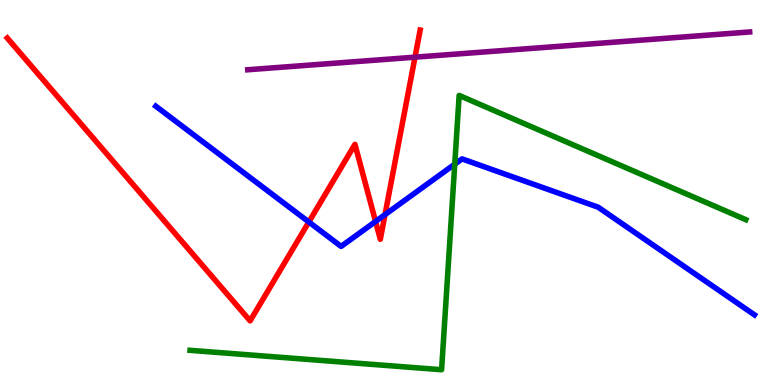[{'lines': ['blue', 'red'], 'intersections': [{'x': 3.99, 'y': 4.23}, {'x': 4.85, 'y': 4.25}, {'x': 4.97, 'y': 4.42}]}, {'lines': ['green', 'red'], 'intersections': []}, {'lines': ['purple', 'red'], 'intersections': [{'x': 5.35, 'y': 8.52}]}, {'lines': ['blue', 'green'], 'intersections': [{'x': 5.87, 'y': 5.74}]}, {'lines': ['blue', 'purple'], 'intersections': []}, {'lines': ['green', 'purple'], 'intersections': []}]